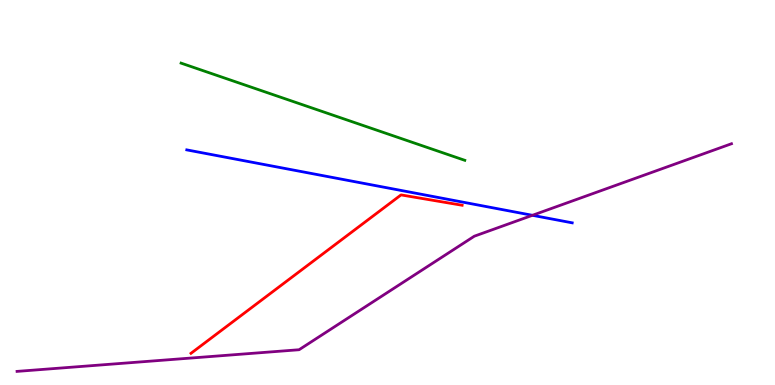[{'lines': ['blue', 'red'], 'intersections': []}, {'lines': ['green', 'red'], 'intersections': []}, {'lines': ['purple', 'red'], 'intersections': []}, {'lines': ['blue', 'green'], 'intersections': []}, {'lines': ['blue', 'purple'], 'intersections': [{'x': 6.87, 'y': 4.41}]}, {'lines': ['green', 'purple'], 'intersections': []}]